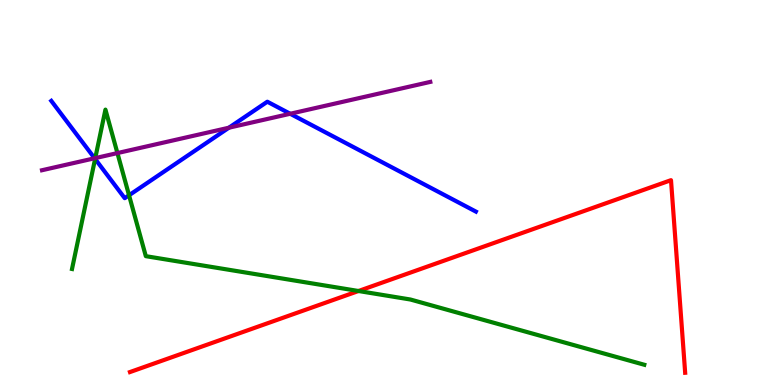[{'lines': ['blue', 'red'], 'intersections': []}, {'lines': ['green', 'red'], 'intersections': [{'x': 4.63, 'y': 2.44}]}, {'lines': ['purple', 'red'], 'intersections': []}, {'lines': ['blue', 'green'], 'intersections': [{'x': 1.23, 'y': 5.87}, {'x': 1.67, 'y': 4.93}]}, {'lines': ['blue', 'purple'], 'intersections': [{'x': 1.22, 'y': 5.89}, {'x': 2.95, 'y': 6.68}, {'x': 3.74, 'y': 7.05}]}, {'lines': ['green', 'purple'], 'intersections': [{'x': 1.23, 'y': 5.89}, {'x': 1.52, 'y': 6.02}]}]